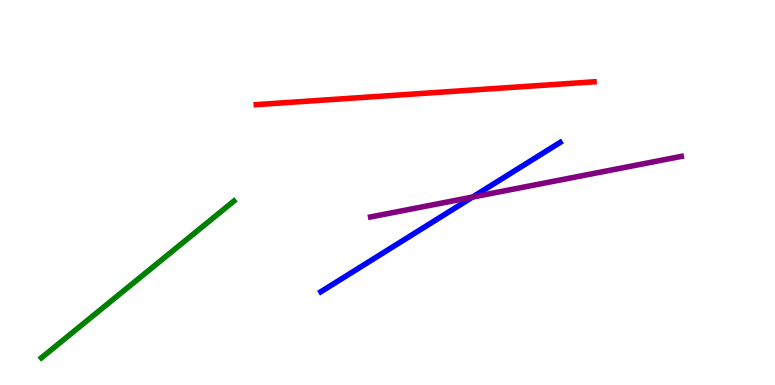[{'lines': ['blue', 'red'], 'intersections': []}, {'lines': ['green', 'red'], 'intersections': []}, {'lines': ['purple', 'red'], 'intersections': []}, {'lines': ['blue', 'green'], 'intersections': []}, {'lines': ['blue', 'purple'], 'intersections': [{'x': 6.1, 'y': 4.88}]}, {'lines': ['green', 'purple'], 'intersections': []}]